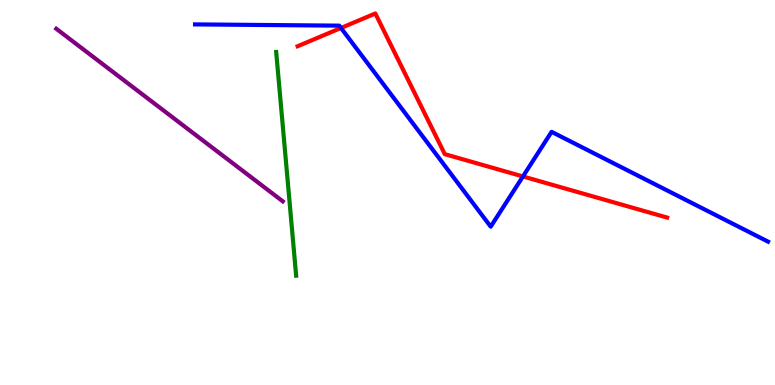[{'lines': ['blue', 'red'], 'intersections': [{'x': 4.4, 'y': 9.27}, {'x': 6.75, 'y': 5.42}]}, {'lines': ['green', 'red'], 'intersections': []}, {'lines': ['purple', 'red'], 'intersections': []}, {'lines': ['blue', 'green'], 'intersections': []}, {'lines': ['blue', 'purple'], 'intersections': []}, {'lines': ['green', 'purple'], 'intersections': []}]